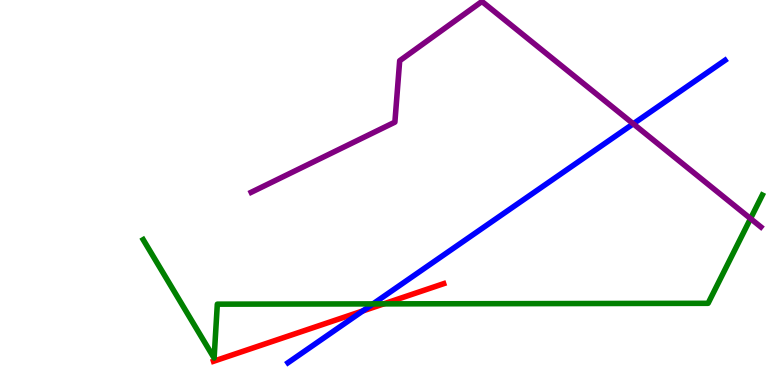[{'lines': ['blue', 'red'], 'intersections': [{'x': 4.68, 'y': 1.92}]}, {'lines': ['green', 'red'], 'intersections': [{'x': 4.95, 'y': 2.11}]}, {'lines': ['purple', 'red'], 'intersections': []}, {'lines': ['blue', 'green'], 'intersections': [{'x': 4.81, 'y': 2.11}]}, {'lines': ['blue', 'purple'], 'intersections': [{'x': 8.17, 'y': 6.78}]}, {'lines': ['green', 'purple'], 'intersections': [{'x': 9.68, 'y': 4.32}]}]